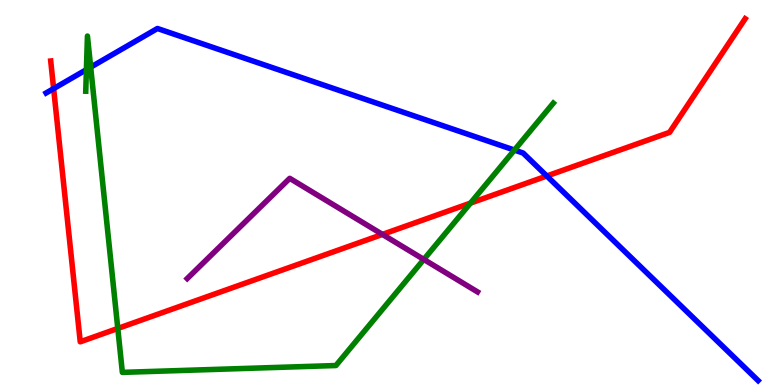[{'lines': ['blue', 'red'], 'intersections': [{'x': 0.692, 'y': 7.7}, {'x': 7.06, 'y': 5.43}]}, {'lines': ['green', 'red'], 'intersections': [{'x': 1.52, 'y': 1.47}, {'x': 6.07, 'y': 4.72}]}, {'lines': ['purple', 'red'], 'intersections': [{'x': 4.93, 'y': 3.91}]}, {'lines': ['blue', 'green'], 'intersections': [{'x': 1.11, 'y': 8.19}, {'x': 1.17, 'y': 8.26}, {'x': 6.64, 'y': 6.1}]}, {'lines': ['blue', 'purple'], 'intersections': []}, {'lines': ['green', 'purple'], 'intersections': [{'x': 5.47, 'y': 3.26}]}]